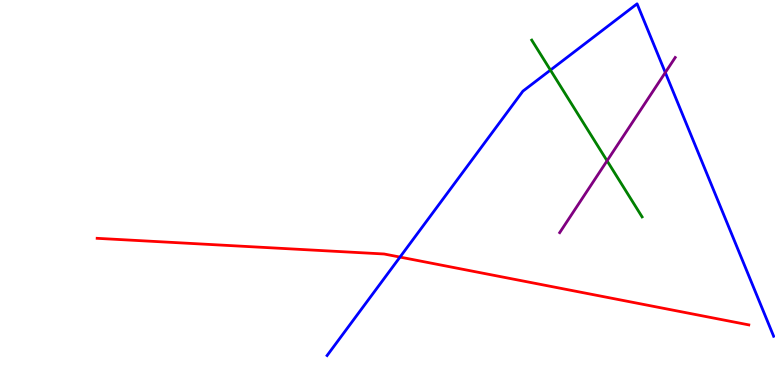[{'lines': ['blue', 'red'], 'intersections': [{'x': 5.16, 'y': 3.32}]}, {'lines': ['green', 'red'], 'intersections': []}, {'lines': ['purple', 'red'], 'intersections': []}, {'lines': ['blue', 'green'], 'intersections': [{'x': 7.1, 'y': 8.18}]}, {'lines': ['blue', 'purple'], 'intersections': [{'x': 8.58, 'y': 8.12}]}, {'lines': ['green', 'purple'], 'intersections': [{'x': 7.83, 'y': 5.82}]}]